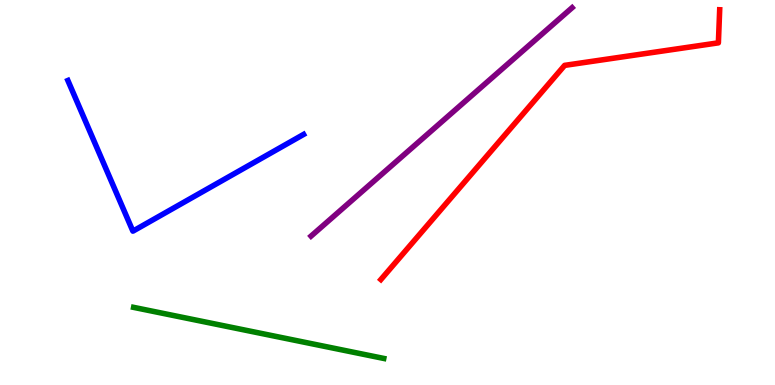[{'lines': ['blue', 'red'], 'intersections': []}, {'lines': ['green', 'red'], 'intersections': []}, {'lines': ['purple', 'red'], 'intersections': []}, {'lines': ['blue', 'green'], 'intersections': []}, {'lines': ['blue', 'purple'], 'intersections': []}, {'lines': ['green', 'purple'], 'intersections': []}]